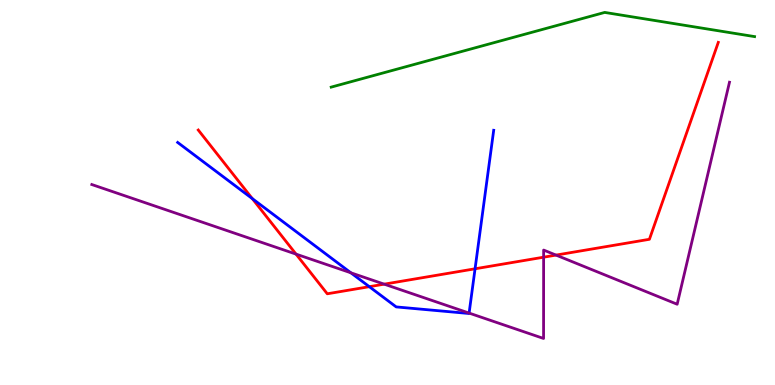[{'lines': ['blue', 'red'], 'intersections': [{'x': 3.26, 'y': 4.84}, {'x': 4.77, 'y': 2.55}, {'x': 6.13, 'y': 3.02}]}, {'lines': ['green', 'red'], 'intersections': []}, {'lines': ['purple', 'red'], 'intersections': [{'x': 3.82, 'y': 3.4}, {'x': 4.96, 'y': 2.62}, {'x': 7.01, 'y': 3.32}, {'x': 7.17, 'y': 3.37}]}, {'lines': ['blue', 'green'], 'intersections': []}, {'lines': ['blue', 'purple'], 'intersections': [{'x': 4.53, 'y': 2.91}, {'x': 6.05, 'y': 1.87}]}, {'lines': ['green', 'purple'], 'intersections': []}]